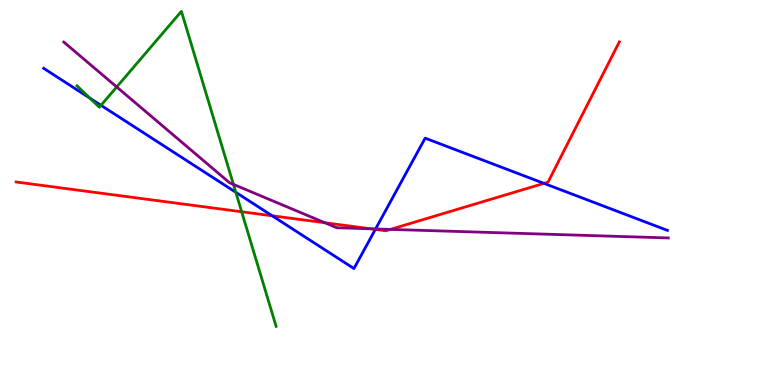[{'lines': ['blue', 'red'], 'intersections': [{'x': 3.51, 'y': 4.39}, {'x': 4.84, 'y': 4.04}, {'x': 7.02, 'y': 5.24}]}, {'lines': ['green', 'red'], 'intersections': [{'x': 3.12, 'y': 4.5}]}, {'lines': ['purple', 'red'], 'intersections': [{'x': 4.19, 'y': 4.21}, {'x': 4.78, 'y': 4.06}, {'x': 5.04, 'y': 4.04}]}, {'lines': ['blue', 'green'], 'intersections': [{'x': 1.16, 'y': 7.45}, {'x': 1.3, 'y': 7.26}, {'x': 3.04, 'y': 5.01}]}, {'lines': ['blue', 'purple'], 'intersections': [{'x': 4.85, 'y': 4.05}]}, {'lines': ['green', 'purple'], 'intersections': [{'x': 1.51, 'y': 7.74}, {'x': 3.01, 'y': 5.21}]}]